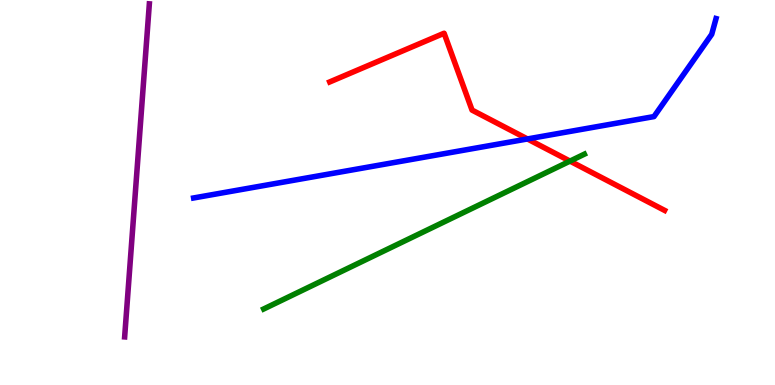[{'lines': ['blue', 'red'], 'intersections': [{'x': 6.81, 'y': 6.39}]}, {'lines': ['green', 'red'], 'intersections': [{'x': 7.35, 'y': 5.82}]}, {'lines': ['purple', 'red'], 'intersections': []}, {'lines': ['blue', 'green'], 'intersections': []}, {'lines': ['blue', 'purple'], 'intersections': []}, {'lines': ['green', 'purple'], 'intersections': []}]